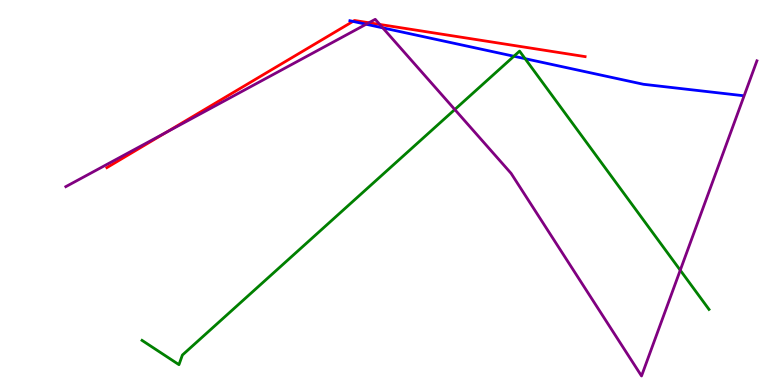[{'lines': ['blue', 'red'], 'intersections': [{'x': 4.55, 'y': 9.44}]}, {'lines': ['green', 'red'], 'intersections': []}, {'lines': ['purple', 'red'], 'intersections': [{'x': 2.14, 'y': 6.56}, {'x': 4.76, 'y': 9.41}, {'x': 4.9, 'y': 9.37}]}, {'lines': ['blue', 'green'], 'intersections': [{'x': 6.63, 'y': 8.54}, {'x': 6.78, 'y': 8.48}]}, {'lines': ['blue', 'purple'], 'intersections': [{'x': 4.72, 'y': 9.37}, {'x': 4.94, 'y': 9.28}]}, {'lines': ['green', 'purple'], 'intersections': [{'x': 5.87, 'y': 7.16}, {'x': 8.78, 'y': 2.98}]}]